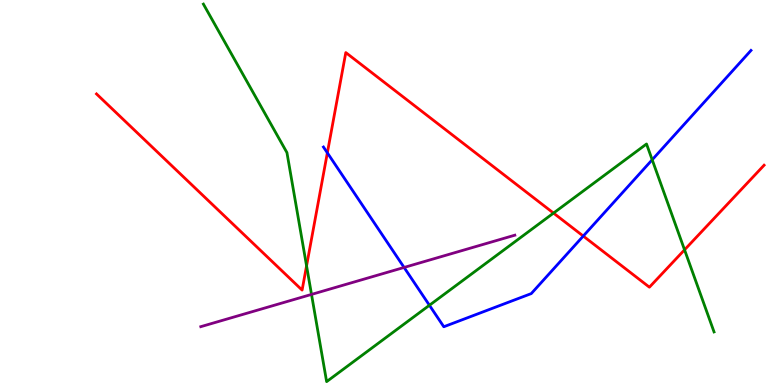[{'lines': ['blue', 'red'], 'intersections': [{'x': 4.22, 'y': 6.03}, {'x': 7.53, 'y': 3.87}]}, {'lines': ['green', 'red'], 'intersections': [{'x': 3.96, 'y': 3.09}, {'x': 7.14, 'y': 4.47}, {'x': 8.83, 'y': 3.51}]}, {'lines': ['purple', 'red'], 'intersections': []}, {'lines': ['blue', 'green'], 'intersections': [{'x': 5.54, 'y': 2.07}, {'x': 8.42, 'y': 5.85}]}, {'lines': ['blue', 'purple'], 'intersections': [{'x': 5.21, 'y': 3.05}]}, {'lines': ['green', 'purple'], 'intersections': [{'x': 4.02, 'y': 2.35}]}]